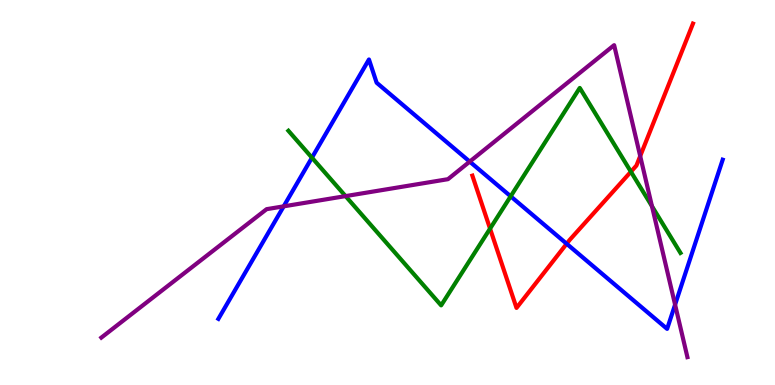[{'lines': ['blue', 'red'], 'intersections': [{'x': 7.31, 'y': 3.67}]}, {'lines': ['green', 'red'], 'intersections': [{'x': 6.32, 'y': 4.06}, {'x': 8.14, 'y': 5.54}]}, {'lines': ['purple', 'red'], 'intersections': [{'x': 8.26, 'y': 5.95}]}, {'lines': ['blue', 'green'], 'intersections': [{'x': 4.03, 'y': 5.9}, {'x': 6.59, 'y': 4.9}]}, {'lines': ['blue', 'purple'], 'intersections': [{'x': 3.66, 'y': 4.64}, {'x': 6.06, 'y': 5.8}, {'x': 8.71, 'y': 2.09}]}, {'lines': ['green', 'purple'], 'intersections': [{'x': 4.46, 'y': 4.91}, {'x': 8.41, 'y': 4.64}]}]